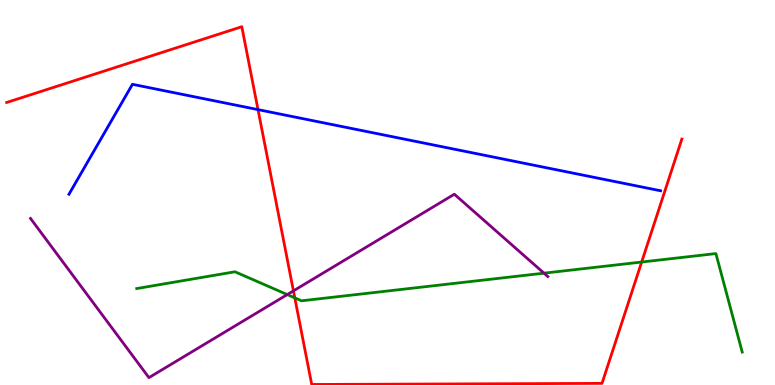[{'lines': ['blue', 'red'], 'intersections': [{'x': 3.33, 'y': 7.15}]}, {'lines': ['green', 'red'], 'intersections': [{'x': 3.8, 'y': 2.26}, {'x': 8.28, 'y': 3.19}]}, {'lines': ['purple', 'red'], 'intersections': [{'x': 3.79, 'y': 2.45}]}, {'lines': ['blue', 'green'], 'intersections': []}, {'lines': ['blue', 'purple'], 'intersections': []}, {'lines': ['green', 'purple'], 'intersections': [{'x': 3.71, 'y': 2.35}, {'x': 7.02, 'y': 2.9}]}]